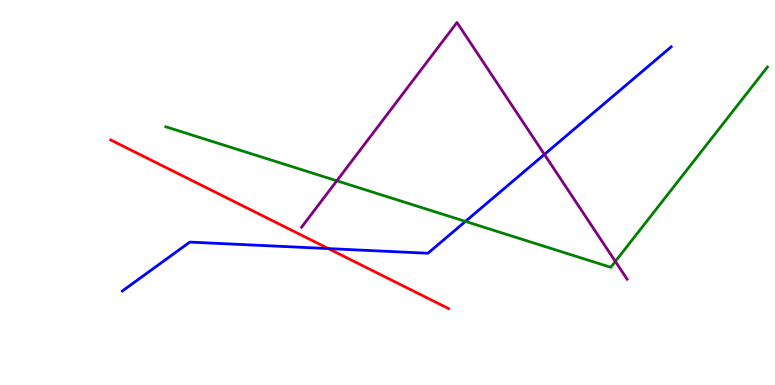[{'lines': ['blue', 'red'], 'intersections': [{'x': 4.24, 'y': 3.54}]}, {'lines': ['green', 'red'], 'intersections': []}, {'lines': ['purple', 'red'], 'intersections': []}, {'lines': ['blue', 'green'], 'intersections': [{'x': 6.01, 'y': 4.25}]}, {'lines': ['blue', 'purple'], 'intersections': [{'x': 7.02, 'y': 5.99}]}, {'lines': ['green', 'purple'], 'intersections': [{'x': 4.35, 'y': 5.3}, {'x': 7.94, 'y': 3.21}]}]